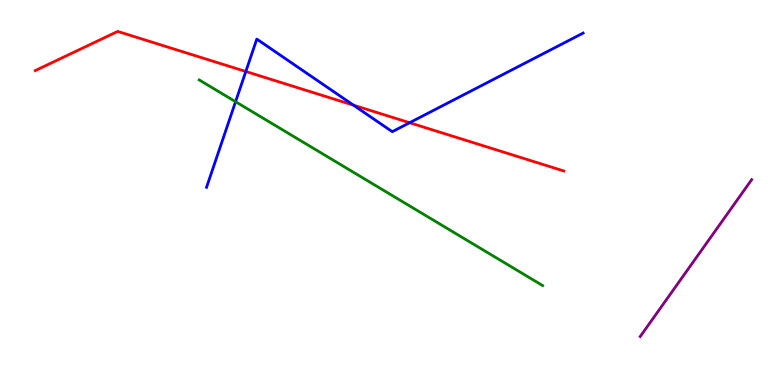[{'lines': ['blue', 'red'], 'intersections': [{'x': 3.17, 'y': 8.14}, {'x': 4.56, 'y': 7.27}, {'x': 5.29, 'y': 6.81}]}, {'lines': ['green', 'red'], 'intersections': []}, {'lines': ['purple', 'red'], 'intersections': []}, {'lines': ['blue', 'green'], 'intersections': [{'x': 3.04, 'y': 7.36}]}, {'lines': ['blue', 'purple'], 'intersections': []}, {'lines': ['green', 'purple'], 'intersections': []}]